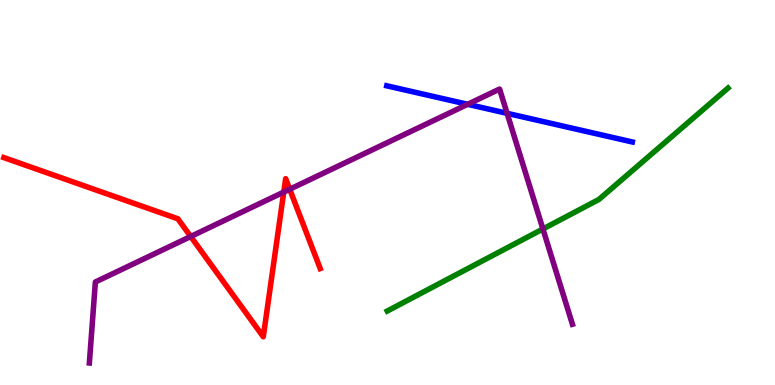[{'lines': ['blue', 'red'], 'intersections': []}, {'lines': ['green', 'red'], 'intersections': []}, {'lines': ['purple', 'red'], 'intersections': [{'x': 2.46, 'y': 3.86}, {'x': 3.66, 'y': 5.01}, {'x': 3.74, 'y': 5.08}]}, {'lines': ['blue', 'green'], 'intersections': []}, {'lines': ['blue', 'purple'], 'intersections': [{'x': 6.03, 'y': 7.29}, {'x': 6.54, 'y': 7.06}]}, {'lines': ['green', 'purple'], 'intersections': [{'x': 7.01, 'y': 4.05}]}]